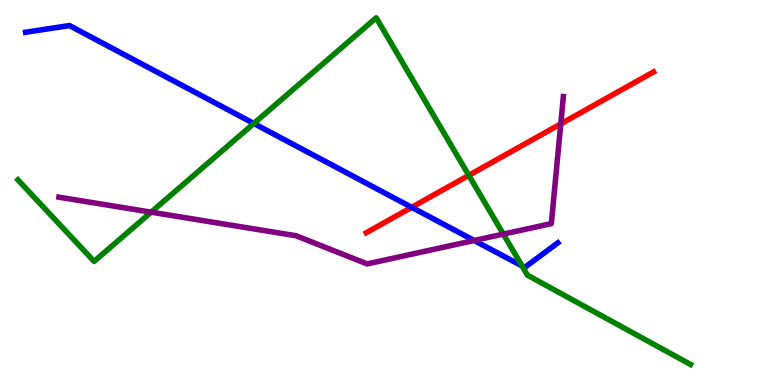[{'lines': ['blue', 'red'], 'intersections': [{'x': 5.31, 'y': 4.62}]}, {'lines': ['green', 'red'], 'intersections': [{'x': 6.05, 'y': 5.45}]}, {'lines': ['purple', 'red'], 'intersections': [{'x': 7.24, 'y': 6.78}]}, {'lines': ['blue', 'green'], 'intersections': [{'x': 3.28, 'y': 6.79}, {'x': 6.74, 'y': 3.09}]}, {'lines': ['blue', 'purple'], 'intersections': [{'x': 6.12, 'y': 3.75}]}, {'lines': ['green', 'purple'], 'intersections': [{'x': 1.95, 'y': 4.49}, {'x': 6.49, 'y': 3.92}]}]